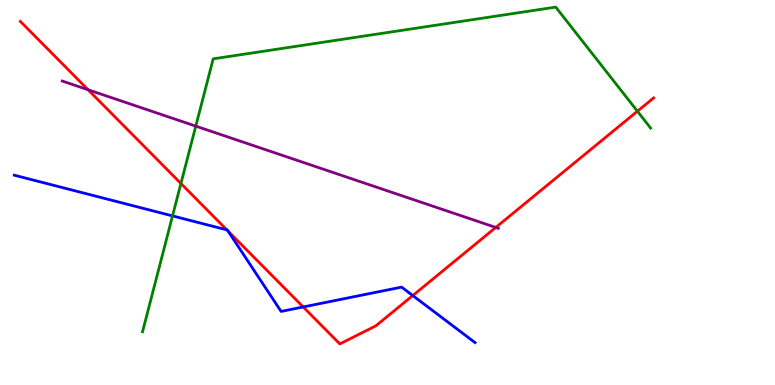[{'lines': ['blue', 'red'], 'intersections': [{'x': 2.93, 'y': 4.03}, {'x': 2.94, 'y': 4.0}, {'x': 3.91, 'y': 2.03}, {'x': 5.33, 'y': 2.32}]}, {'lines': ['green', 'red'], 'intersections': [{'x': 2.33, 'y': 5.23}, {'x': 8.22, 'y': 7.11}]}, {'lines': ['purple', 'red'], 'intersections': [{'x': 1.14, 'y': 7.67}, {'x': 6.4, 'y': 4.09}]}, {'lines': ['blue', 'green'], 'intersections': [{'x': 2.23, 'y': 4.39}]}, {'lines': ['blue', 'purple'], 'intersections': []}, {'lines': ['green', 'purple'], 'intersections': [{'x': 2.53, 'y': 6.72}]}]